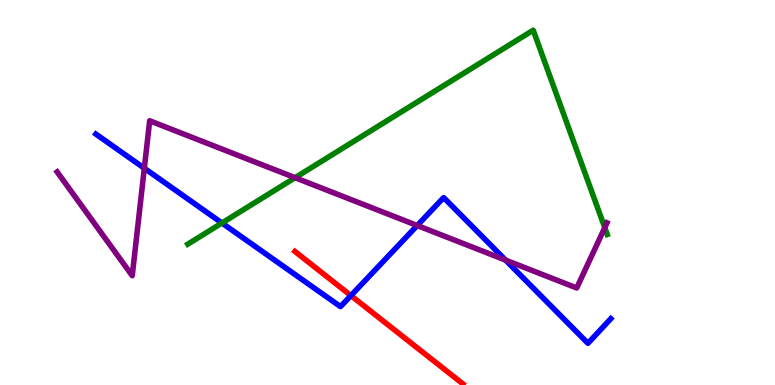[{'lines': ['blue', 'red'], 'intersections': [{'x': 4.53, 'y': 2.32}]}, {'lines': ['green', 'red'], 'intersections': []}, {'lines': ['purple', 'red'], 'intersections': []}, {'lines': ['blue', 'green'], 'intersections': [{'x': 2.86, 'y': 4.21}]}, {'lines': ['blue', 'purple'], 'intersections': [{'x': 1.86, 'y': 5.63}, {'x': 5.38, 'y': 4.14}, {'x': 6.52, 'y': 3.24}]}, {'lines': ['green', 'purple'], 'intersections': [{'x': 3.81, 'y': 5.38}, {'x': 7.8, 'y': 4.09}]}]